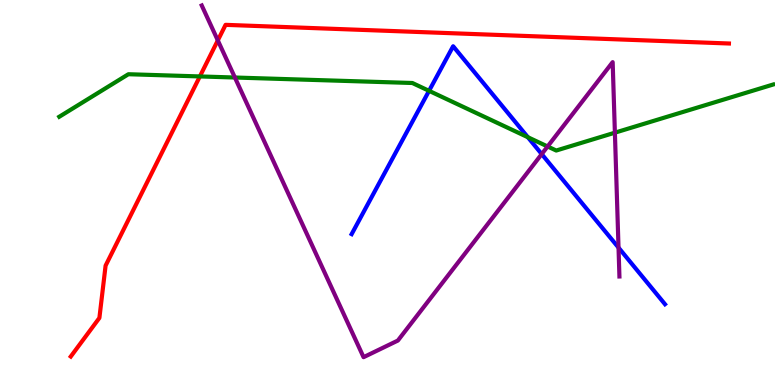[{'lines': ['blue', 'red'], 'intersections': []}, {'lines': ['green', 'red'], 'intersections': [{'x': 2.58, 'y': 8.01}]}, {'lines': ['purple', 'red'], 'intersections': [{'x': 2.81, 'y': 8.95}]}, {'lines': ['blue', 'green'], 'intersections': [{'x': 5.54, 'y': 7.64}, {'x': 6.81, 'y': 6.44}]}, {'lines': ['blue', 'purple'], 'intersections': [{'x': 6.99, 'y': 6.0}, {'x': 7.98, 'y': 3.57}]}, {'lines': ['green', 'purple'], 'intersections': [{'x': 3.03, 'y': 7.99}, {'x': 7.07, 'y': 6.2}, {'x': 7.93, 'y': 6.55}]}]